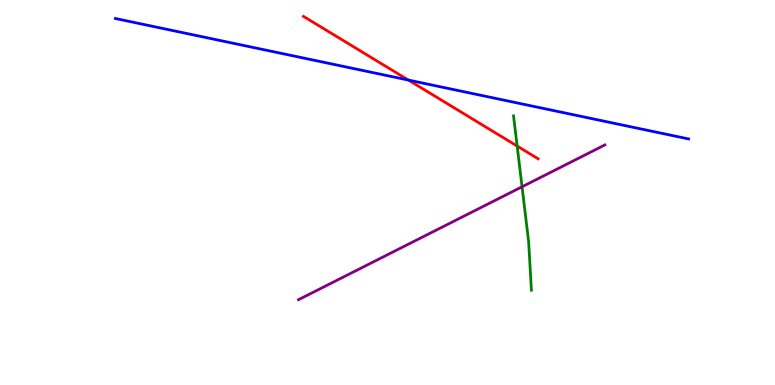[{'lines': ['blue', 'red'], 'intersections': [{'x': 5.27, 'y': 7.92}]}, {'lines': ['green', 'red'], 'intersections': [{'x': 6.67, 'y': 6.21}]}, {'lines': ['purple', 'red'], 'intersections': []}, {'lines': ['blue', 'green'], 'intersections': []}, {'lines': ['blue', 'purple'], 'intersections': []}, {'lines': ['green', 'purple'], 'intersections': [{'x': 6.74, 'y': 5.15}]}]